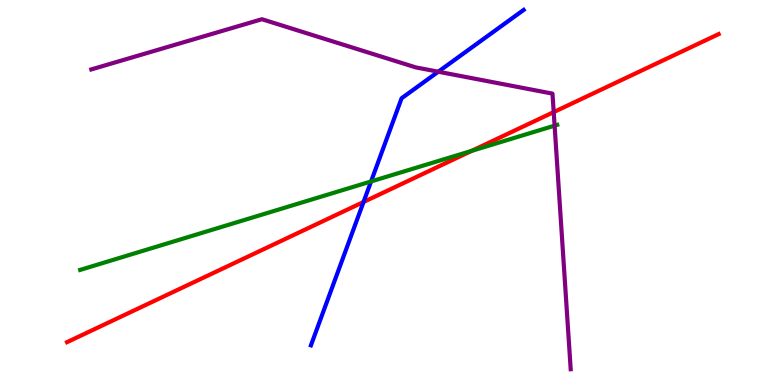[{'lines': ['blue', 'red'], 'intersections': [{'x': 4.69, 'y': 4.75}]}, {'lines': ['green', 'red'], 'intersections': [{'x': 6.09, 'y': 6.08}]}, {'lines': ['purple', 'red'], 'intersections': [{'x': 7.14, 'y': 7.09}]}, {'lines': ['blue', 'green'], 'intersections': [{'x': 4.79, 'y': 5.29}]}, {'lines': ['blue', 'purple'], 'intersections': [{'x': 5.66, 'y': 8.14}]}, {'lines': ['green', 'purple'], 'intersections': [{'x': 7.16, 'y': 6.74}]}]